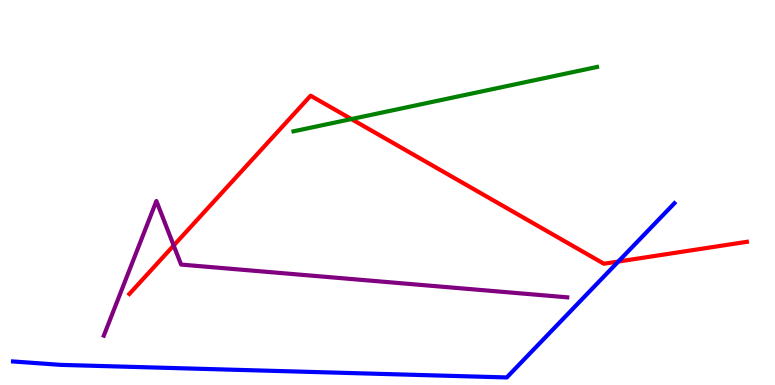[{'lines': ['blue', 'red'], 'intersections': [{'x': 7.98, 'y': 3.21}]}, {'lines': ['green', 'red'], 'intersections': [{'x': 4.53, 'y': 6.91}]}, {'lines': ['purple', 'red'], 'intersections': [{'x': 2.24, 'y': 3.62}]}, {'lines': ['blue', 'green'], 'intersections': []}, {'lines': ['blue', 'purple'], 'intersections': []}, {'lines': ['green', 'purple'], 'intersections': []}]